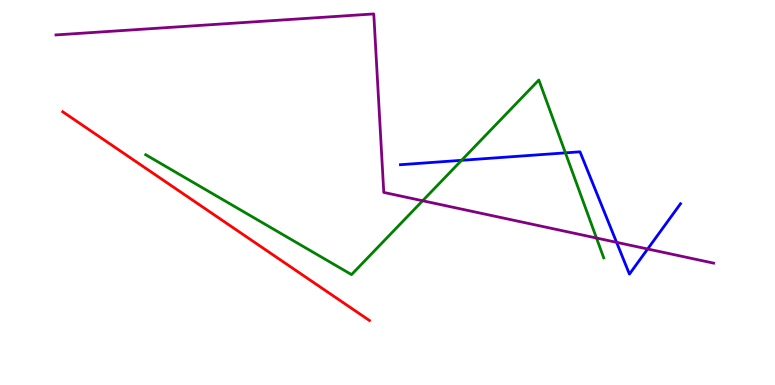[{'lines': ['blue', 'red'], 'intersections': []}, {'lines': ['green', 'red'], 'intersections': []}, {'lines': ['purple', 'red'], 'intersections': []}, {'lines': ['blue', 'green'], 'intersections': [{'x': 5.96, 'y': 5.84}, {'x': 7.3, 'y': 6.03}]}, {'lines': ['blue', 'purple'], 'intersections': [{'x': 7.96, 'y': 3.71}, {'x': 8.36, 'y': 3.53}]}, {'lines': ['green', 'purple'], 'intersections': [{'x': 5.45, 'y': 4.79}, {'x': 7.7, 'y': 3.82}]}]